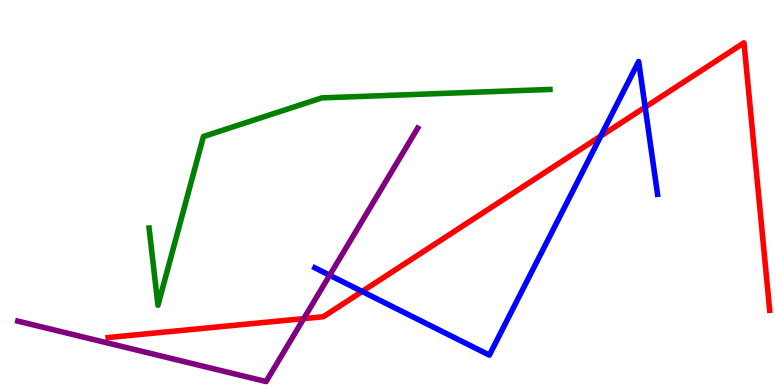[{'lines': ['blue', 'red'], 'intersections': [{'x': 4.67, 'y': 2.43}, {'x': 7.75, 'y': 6.46}, {'x': 8.32, 'y': 7.22}]}, {'lines': ['green', 'red'], 'intersections': []}, {'lines': ['purple', 'red'], 'intersections': [{'x': 3.92, 'y': 1.72}]}, {'lines': ['blue', 'green'], 'intersections': []}, {'lines': ['blue', 'purple'], 'intersections': [{'x': 4.25, 'y': 2.85}]}, {'lines': ['green', 'purple'], 'intersections': []}]